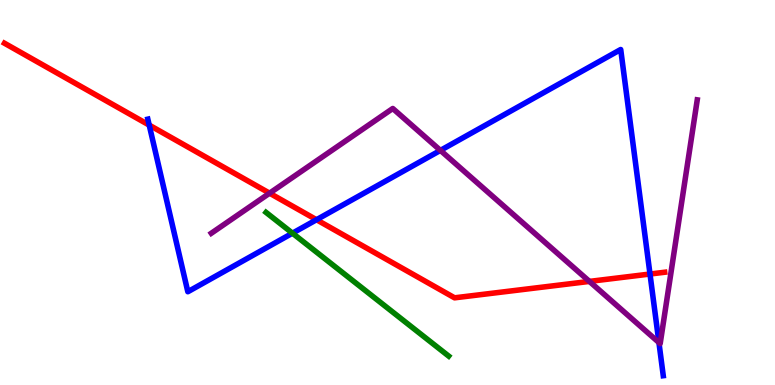[{'lines': ['blue', 'red'], 'intersections': [{'x': 1.93, 'y': 6.75}, {'x': 4.08, 'y': 4.29}, {'x': 8.39, 'y': 2.88}]}, {'lines': ['green', 'red'], 'intersections': []}, {'lines': ['purple', 'red'], 'intersections': [{'x': 3.48, 'y': 4.98}, {'x': 7.61, 'y': 2.69}]}, {'lines': ['blue', 'green'], 'intersections': [{'x': 3.77, 'y': 3.94}]}, {'lines': ['blue', 'purple'], 'intersections': [{'x': 5.68, 'y': 6.09}, {'x': 8.5, 'y': 1.1}]}, {'lines': ['green', 'purple'], 'intersections': []}]